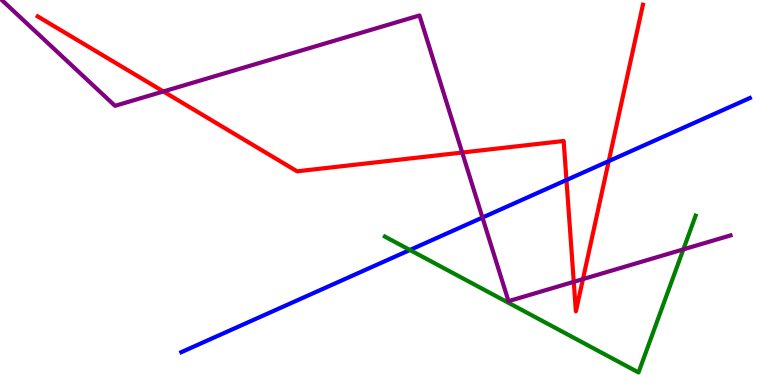[{'lines': ['blue', 'red'], 'intersections': [{'x': 7.31, 'y': 5.32}, {'x': 7.85, 'y': 5.82}]}, {'lines': ['green', 'red'], 'intersections': []}, {'lines': ['purple', 'red'], 'intersections': [{'x': 2.11, 'y': 7.62}, {'x': 5.96, 'y': 6.04}, {'x': 7.4, 'y': 2.68}, {'x': 7.52, 'y': 2.75}]}, {'lines': ['blue', 'green'], 'intersections': [{'x': 5.29, 'y': 3.51}]}, {'lines': ['blue', 'purple'], 'intersections': [{'x': 6.23, 'y': 4.35}]}, {'lines': ['green', 'purple'], 'intersections': [{'x': 8.82, 'y': 3.52}]}]